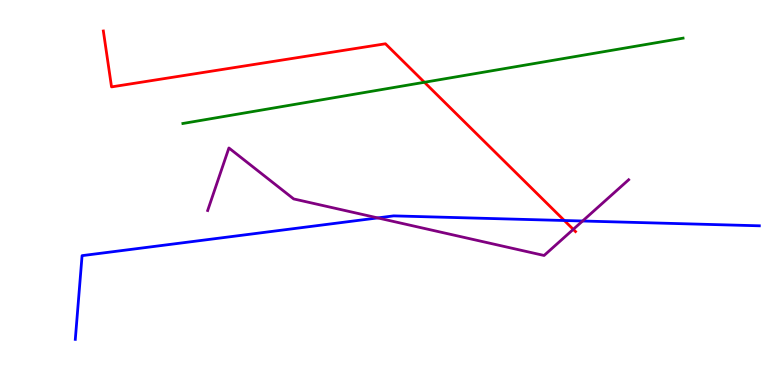[{'lines': ['blue', 'red'], 'intersections': [{'x': 7.28, 'y': 4.27}]}, {'lines': ['green', 'red'], 'intersections': [{'x': 5.48, 'y': 7.86}]}, {'lines': ['purple', 'red'], 'intersections': [{'x': 7.4, 'y': 4.04}]}, {'lines': ['blue', 'green'], 'intersections': []}, {'lines': ['blue', 'purple'], 'intersections': [{'x': 4.87, 'y': 4.34}, {'x': 7.52, 'y': 4.26}]}, {'lines': ['green', 'purple'], 'intersections': []}]